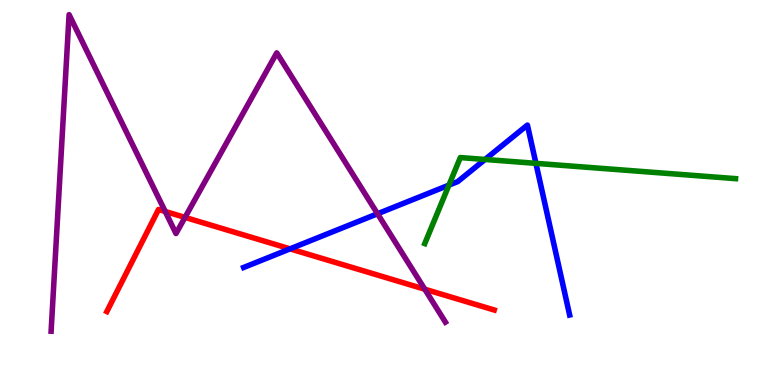[{'lines': ['blue', 'red'], 'intersections': [{'x': 3.74, 'y': 3.54}]}, {'lines': ['green', 'red'], 'intersections': []}, {'lines': ['purple', 'red'], 'intersections': [{'x': 2.13, 'y': 4.51}, {'x': 2.39, 'y': 4.35}, {'x': 5.48, 'y': 2.49}]}, {'lines': ['blue', 'green'], 'intersections': [{'x': 5.79, 'y': 5.19}, {'x': 6.26, 'y': 5.86}, {'x': 6.92, 'y': 5.76}]}, {'lines': ['blue', 'purple'], 'intersections': [{'x': 4.87, 'y': 4.45}]}, {'lines': ['green', 'purple'], 'intersections': []}]